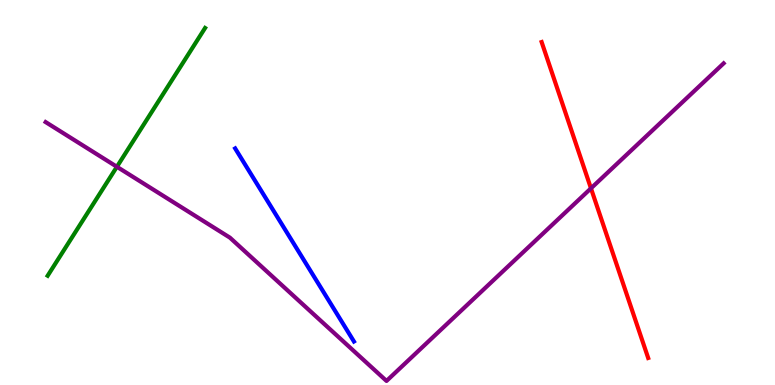[{'lines': ['blue', 'red'], 'intersections': []}, {'lines': ['green', 'red'], 'intersections': []}, {'lines': ['purple', 'red'], 'intersections': [{'x': 7.63, 'y': 5.11}]}, {'lines': ['blue', 'green'], 'intersections': []}, {'lines': ['blue', 'purple'], 'intersections': []}, {'lines': ['green', 'purple'], 'intersections': [{'x': 1.51, 'y': 5.67}]}]